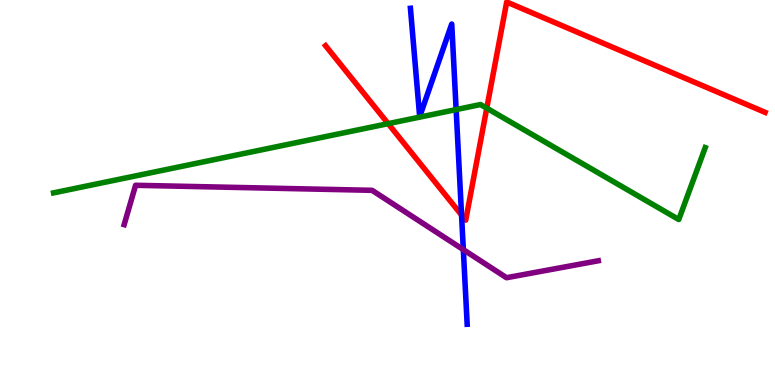[{'lines': ['blue', 'red'], 'intersections': [{'x': 5.96, 'y': 4.42}]}, {'lines': ['green', 'red'], 'intersections': [{'x': 5.01, 'y': 6.79}, {'x': 6.28, 'y': 7.19}]}, {'lines': ['purple', 'red'], 'intersections': []}, {'lines': ['blue', 'green'], 'intersections': [{'x': 5.89, 'y': 7.15}]}, {'lines': ['blue', 'purple'], 'intersections': [{'x': 5.98, 'y': 3.52}]}, {'lines': ['green', 'purple'], 'intersections': []}]